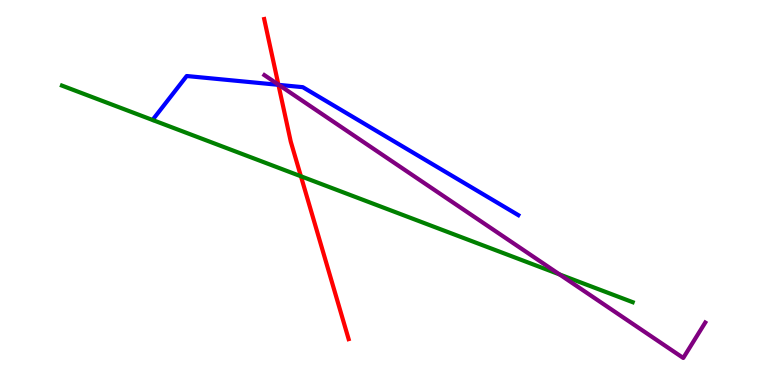[{'lines': ['blue', 'red'], 'intersections': [{'x': 3.59, 'y': 7.8}]}, {'lines': ['green', 'red'], 'intersections': [{'x': 3.88, 'y': 5.42}]}, {'lines': ['purple', 'red'], 'intersections': [{'x': 3.59, 'y': 7.8}]}, {'lines': ['blue', 'green'], 'intersections': []}, {'lines': ['blue', 'purple'], 'intersections': [{'x': 3.6, 'y': 7.8}]}, {'lines': ['green', 'purple'], 'intersections': [{'x': 7.22, 'y': 2.87}]}]